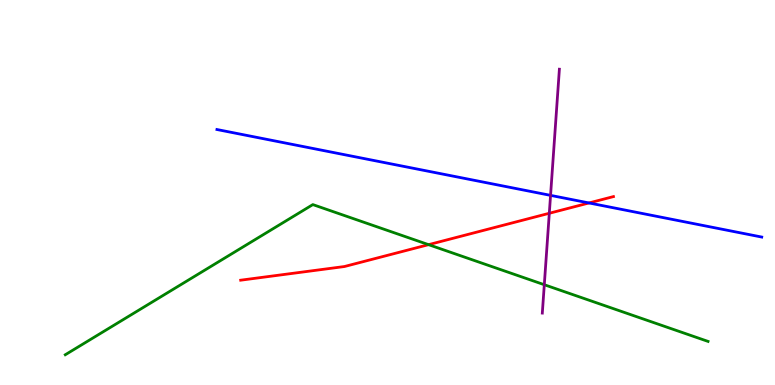[{'lines': ['blue', 'red'], 'intersections': [{'x': 7.6, 'y': 4.73}]}, {'lines': ['green', 'red'], 'intersections': [{'x': 5.53, 'y': 3.65}]}, {'lines': ['purple', 'red'], 'intersections': [{'x': 7.09, 'y': 4.46}]}, {'lines': ['blue', 'green'], 'intersections': []}, {'lines': ['blue', 'purple'], 'intersections': [{'x': 7.1, 'y': 4.93}]}, {'lines': ['green', 'purple'], 'intersections': [{'x': 7.02, 'y': 2.6}]}]